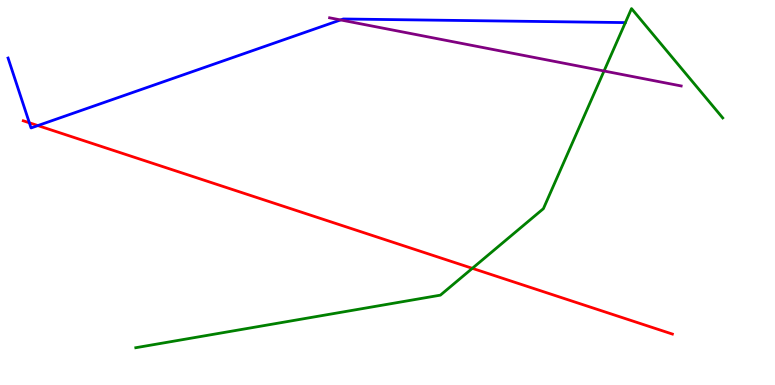[{'lines': ['blue', 'red'], 'intersections': [{'x': 0.379, 'y': 6.81}, {'x': 0.488, 'y': 6.74}]}, {'lines': ['green', 'red'], 'intersections': [{'x': 6.09, 'y': 3.03}]}, {'lines': ['purple', 'red'], 'intersections': []}, {'lines': ['blue', 'green'], 'intersections': []}, {'lines': ['blue', 'purple'], 'intersections': [{'x': 4.39, 'y': 9.48}]}, {'lines': ['green', 'purple'], 'intersections': [{'x': 7.79, 'y': 8.16}]}]